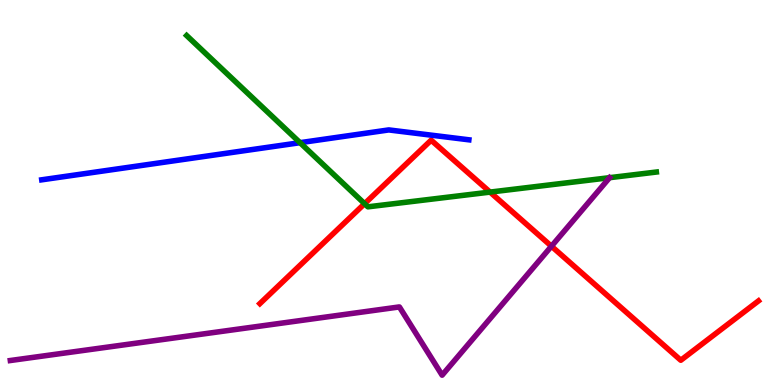[{'lines': ['blue', 'red'], 'intersections': []}, {'lines': ['green', 'red'], 'intersections': [{'x': 4.7, 'y': 4.71}, {'x': 6.32, 'y': 5.01}]}, {'lines': ['purple', 'red'], 'intersections': [{'x': 7.12, 'y': 3.6}]}, {'lines': ['blue', 'green'], 'intersections': [{'x': 3.87, 'y': 6.29}]}, {'lines': ['blue', 'purple'], 'intersections': []}, {'lines': ['green', 'purple'], 'intersections': [{'x': 7.87, 'y': 5.38}]}]